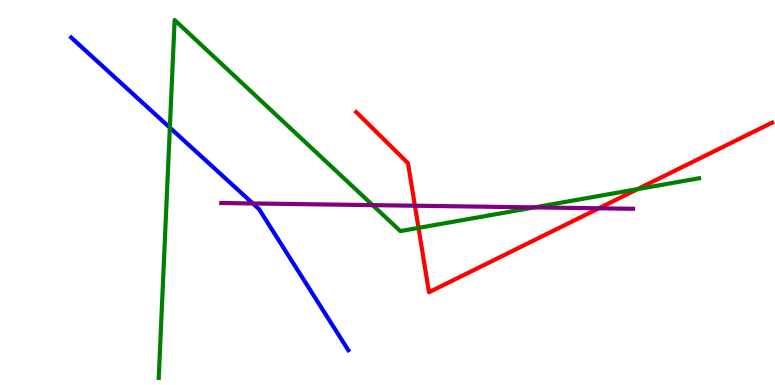[{'lines': ['blue', 'red'], 'intersections': []}, {'lines': ['green', 'red'], 'intersections': [{'x': 5.4, 'y': 4.08}, {'x': 8.23, 'y': 5.09}]}, {'lines': ['purple', 'red'], 'intersections': [{'x': 5.35, 'y': 4.66}, {'x': 7.73, 'y': 4.59}]}, {'lines': ['blue', 'green'], 'intersections': [{'x': 2.19, 'y': 6.68}]}, {'lines': ['blue', 'purple'], 'intersections': [{'x': 3.26, 'y': 4.72}]}, {'lines': ['green', 'purple'], 'intersections': [{'x': 4.81, 'y': 4.67}, {'x': 6.89, 'y': 4.61}]}]